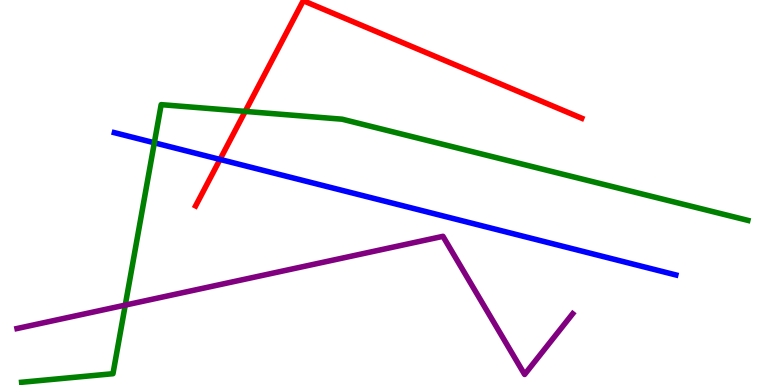[{'lines': ['blue', 'red'], 'intersections': [{'x': 2.84, 'y': 5.86}]}, {'lines': ['green', 'red'], 'intersections': [{'x': 3.16, 'y': 7.11}]}, {'lines': ['purple', 'red'], 'intersections': []}, {'lines': ['blue', 'green'], 'intersections': [{'x': 1.99, 'y': 6.29}]}, {'lines': ['blue', 'purple'], 'intersections': []}, {'lines': ['green', 'purple'], 'intersections': [{'x': 1.62, 'y': 2.08}]}]